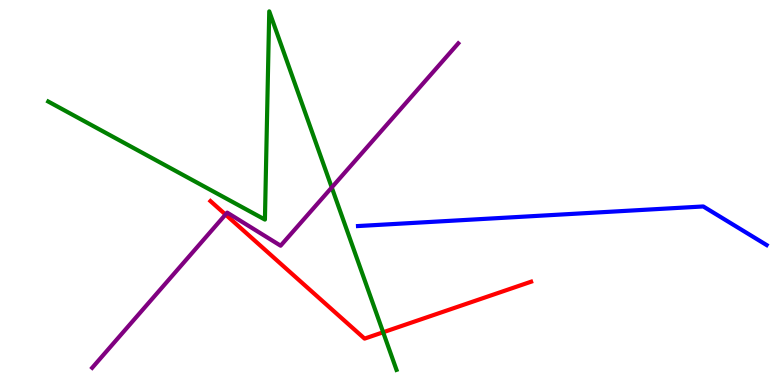[{'lines': ['blue', 'red'], 'intersections': []}, {'lines': ['green', 'red'], 'intersections': [{'x': 4.94, 'y': 1.37}]}, {'lines': ['purple', 'red'], 'intersections': [{'x': 2.91, 'y': 4.43}]}, {'lines': ['blue', 'green'], 'intersections': []}, {'lines': ['blue', 'purple'], 'intersections': []}, {'lines': ['green', 'purple'], 'intersections': [{'x': 4.28, 'y': 5.13}]}]